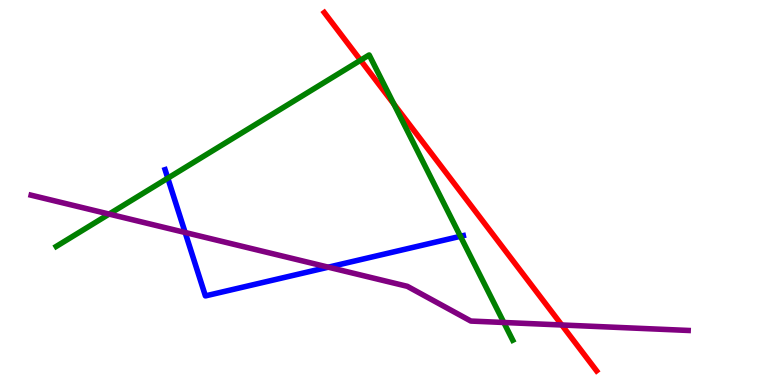[{'lines': ['blue', 'red'], 'intersections': []}, {'lines': ['green', 'red'], 'intersections': [{'x': 4.65, 'y': 8.44}, {'x': 5.08, 'y': 7.3}]}, {'lines': ['purple', 'red'], 'intersections': [{'x': 7.25, 'y': 1.56}]}, {'lines': ['blue', 'green'], 'intersections': [{'x': 2.17, 'y': 5.37}, {'x': 5.94, 'y': 3.86}]}, {'lines': ['blue', 'purple'], 'intersections': [{'x': 2.39, 'y': 3.96}, {'x': 4.24, 'y': 3.06}]}, {'lines': ['green', 'purple'], 'intersections': [{'x': 1.41, 'y': 4.44}, {'x': 6.5, 'y': 1.62}]}]